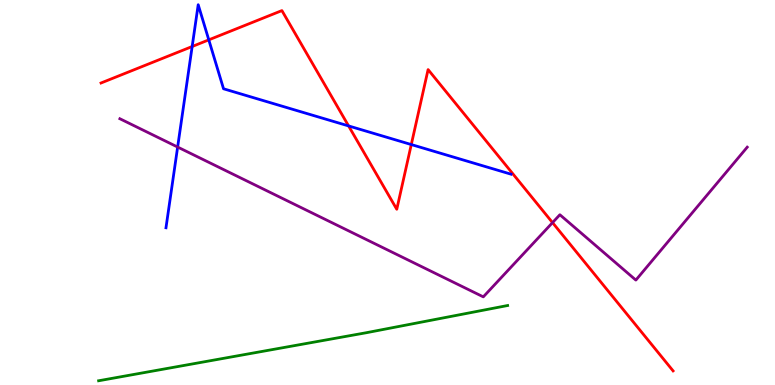[{'lines': ['blue', 'red'], 'intersections': [{'x': 2.48, 'y': 8.79}, {'x': 2.69, 'y': 8.96}, {'x': 4.5, 'y': 6.73}, {'x': 5.31, 'y': 6.25}]}, {'lines': ['green', 'red'], 'intersections': []}, {'lines': ['purple', 'red'], 'intersections': [{'x': 7.13, 'y': 4.22}]}, {'lines': ['blue', 'green'], 'intersections': []}, {'lines': ['blue', 'purple'], 'intersections': [{'x': 2.29, 'y': 6.18}]}, {'lines': ['green', 'purple'], 'intersections': []}]